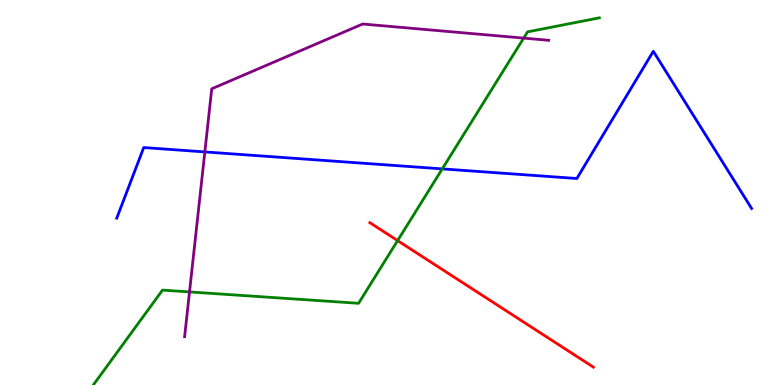[{'lines': ['blue', 'red'], 'intersections': []}, {'lines': ['green', 'red'], 'intersections': [{'x': 5.13, 'y': 3.75}]}, {'lines': ['purple', 'red'], 'intersections': []}, {'lines': ['blue', 'green'], 'intersections': [{'x': 5.71, 'y': 5.61}]}, {'lines': ['blue', 'purple'], 'intersections': [{'x': 2.64, 'y': 6.05}]}, {'lines': ['green', 'purple'], 'intersections': [{'x': 2.45, 'y': 2.42}, {'x': 6.76, 'y': 9.01}]}]